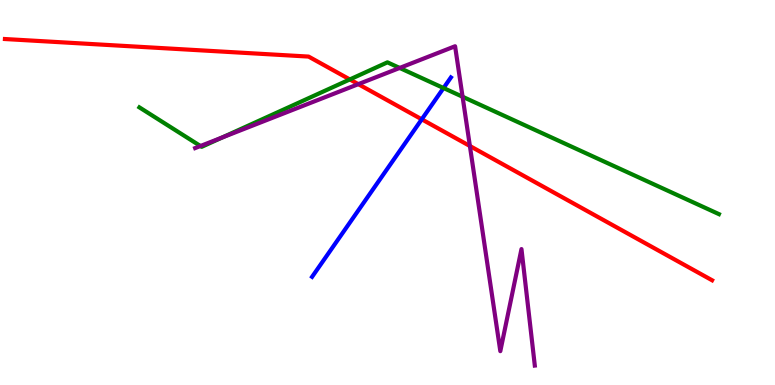[{'lines': ['blue', 'red'], 'intersections': [{'x': 5.44, 'y': 6.9}]}, {'lines': ['green', 'red'], 'intersections': [{'x': 4.51, 'y': 7.94}]}, {'lines': ['purple', 'red'], 'intersections': [{'x': 4.62, 'y': 7.81}, {'x': 6.06, 'y': 6.21}]}, {'lines': ['blue', 'green'], 'intersections': [{'x': 5.72, 'y': 7.71}]}, {'lines': ['blue', 'purple'], 'intersections': []}, {'lines': ['green', 'purple'], 'intersections': [{'x': 2.59, 'y': 6.21}, {'x': 2.87, 'y': 6.43}, {'x': 5.16, 'y': 8.24}, {'x': 5.97, 'y': 7.49}]}]